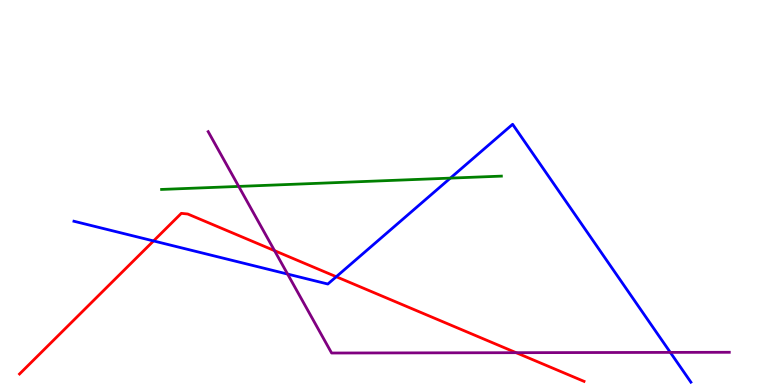[{'lines': ['blue', 'red'], 'intersections': [{'x': 1.98, 'y': 3.74}, {'x': 4.34, 'y': 2.81}]}, {'lines': ['green', 'red'], 'intersections': []}, {'lines': ['purple', 'red'], 'intersections': [{'x': 3.54, 'y': 3.49}, {'x': 6.66, 'y': 0.839}]}, {'lines': ['blue', 'green'], 'intersections': [{'x': 5.81, 'y': 5.37}]}, {'lines': ['blue', 'purple'], 'intersections': [{'x': 3.71, 'y': 2.88}, {'x': 8.65, 'y': 0.847}]}, {'lines': ['green', 'purple'], 'intersections': [{'x': 3.08, 'y': 5.16}]}]